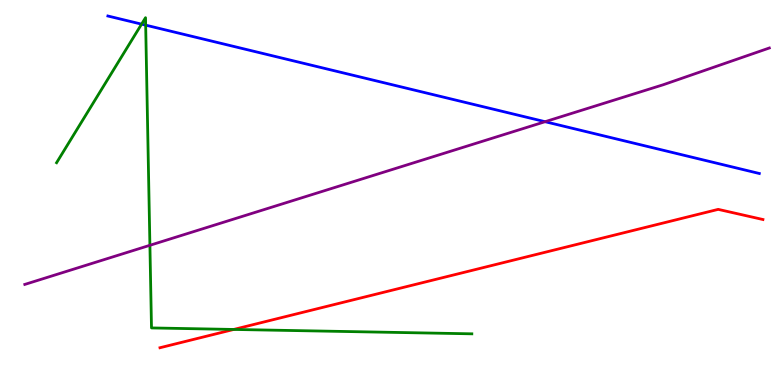[{'lines': ['blue', 'red'], 'intersections': []}, {'lines': ['green', 'red'], 'intersections': [{'x': 3.02, 'y': 1.44}]}, {'lines': ['purple', 'red'], 'intersections': []}, {'lines': ['blue', 'green'], 'intersections': [{'x': 1.83, 'y': 9.37}, {'x': 1.88, 'y': 9.35}]}, {'lines': ['blue', 'purple'], 'intersections': [{'x': 7.03, 'y': 6.84}]}, {'lines': ['green', 'purple'], 'intersections': [{'x': 1.93, 'y': 3.63}]}]